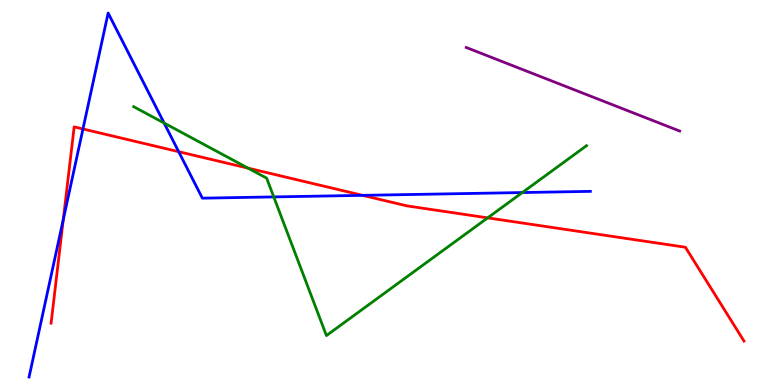[{'lines': ['blue', 'red'], 'intersections': [{'x': 0.816, 'y': 4.3}, {'x': 1.07, 'y': 6.65}, {'x': 2.31, 'y': 6.06}, {'x': 4.68, 'y': 4.93}]}, {'lines': ['green', 'red'], 'intersections': [{'x': 3.2, 'y': 5.63}, {'x': 6.29, 'y': 4.34}]}, {'lines': ['purple', 'red'], 'intersections': []}, {'lines': ['blue', 'green'], 'intersections': [{'x': 2.12, 'y': 6.8}, {'x': 3.53, 'y': 4.89}, {'x': 6.74, 'y': 5.0}]}, {'lines': ['blue', 'purple'], 'intersections': []}, {'lines': ['green', 'purple'], 'intersections': []}]